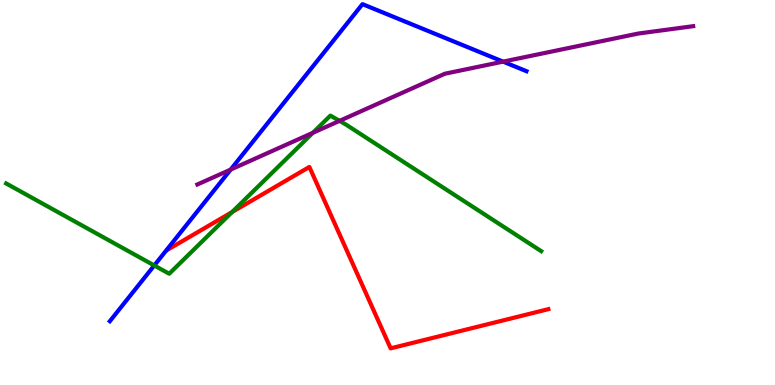[{'lines': ['blue', 'red'], 'intersections': []}, {'lines': ['green', 'red'], 'intersections': [{'x': 2.99, 'y': 4.49}]}, {'lines': ['purple', 'red'], 'intersections': []}, {'lines': ['blue', 'green'], 'intersections': [{'x': 1.99, 'y': 3.1}]}, {'lines': ['blue', 'purple'], 'intersections': [{'x': 2.98, 'y': 5.6}, {'x': 6.49, 'y': 8.4}]}, {'lines': ['green', 'purple'], 'intersections': [{'x': 4.04, 'y': 6.55}, {'x': 4.38, 'y': 6.86}]}]